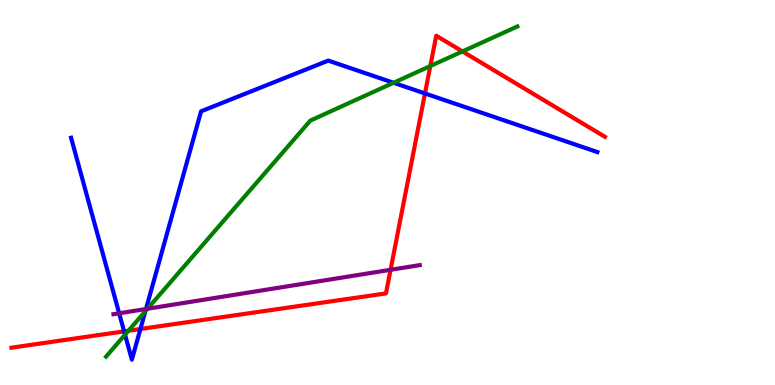[{'lines': ['blue', 'red'], 'intersections': [{'x': 1.6, 'y': 1.39}, {'x': 1.81, 'y': 1.45}, {'x': 5.48, 'y': 7.57}]}, {'lines': ['green', 'red'], 'intersections': [{'x': 1.66, 'y': 1.41}, {'x': 5.55, 'y': 8.28}, {'x': 5.97, 'y': 8.66}]}, {'lines': ['purple', 'red'], 'intersections': [{'x': 5.04, 'y': 2.99}]}, {'lines': ['blue', 'green'], 'intersections': [{'x': 1.61, 'y': 1.31}, {'x': 1.88, 'y': 1.92}, {'x': 5.08, 'y': 7.85}]}, {'lines': ['blue', 'purple'], 'intersections': [{'x': 1.54, 'y': 1.86}, {'x': 1.88, 'y': 1.97}]}, {'lines': ['green', 'purple'], 'intersections': [{'x': 1.9, 'y': 1.98}]}]